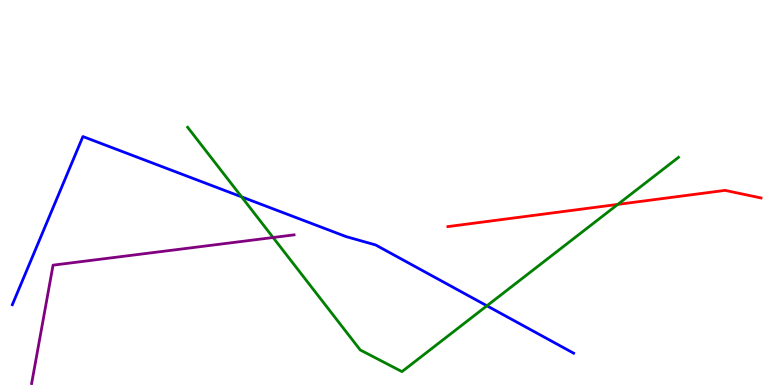[{'lines': ['blue', 'red'], 'intersections': []}, {'lines': ['green', 'red'], 'intersections': [{'x': 7.97, 'y': 4.69}]}, {'lines': ['purple', 'red'], 'intersections': []}, {'lines': ['blue', 'green'], 'intersections': [{'x': 3.12, 'y': 4.89}, {'x': 6.28, 'y': 2.06}]}, {'lines': ['blue', 'purple'], 'intersections': []}, {'lines': ['green', 'purple'], 'intersections': [{'x': 3.52, 'y': 3.83}]}]